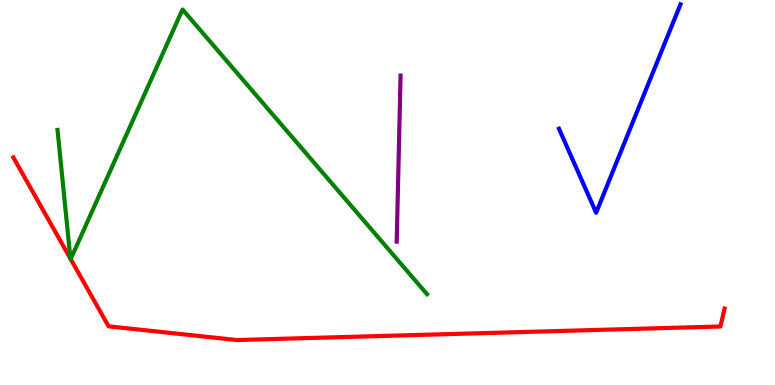[{'lines': ['blue', 'red'], 'intersections': []}, {'lines': ['green', 'red'], 'intersections': [{'x': 0.908, 'y': 3.28}, {'x': 0.912, 'y': 3.27}]}, {'lines': ['purple', 'red'], 'intersections': []}, {'lines': ['blue', 'green'], 'intersections': []}, {'lines': ['blue', 'purple'], 'intersections': []}, {'lines': ['green', 'purple'], 'intersections': []}]